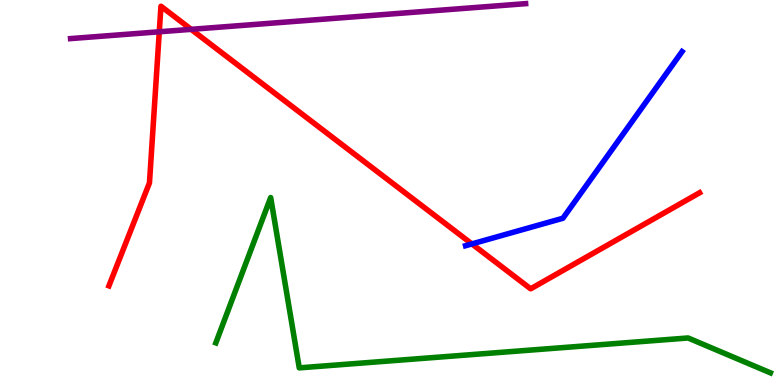[{'lines': ['blue', 'red'], 'intersections': [{'x': 6.09, 'y': 3.66}]}, {'lines': ['green', 'red'], 'intersections': []}, {'lines': ['purple', 'red'], 'intersections': [{'x': 2.06, 'y': 9.17}, {'x': 2.47, 'y': 9.24}]}, {'lines': ['blue', 'green'], 'intersections': []}, {'lines': ['blue', 'purple'], 'intersections': []}, {'lines': ['green', 'purple'], 'intersections': []}]